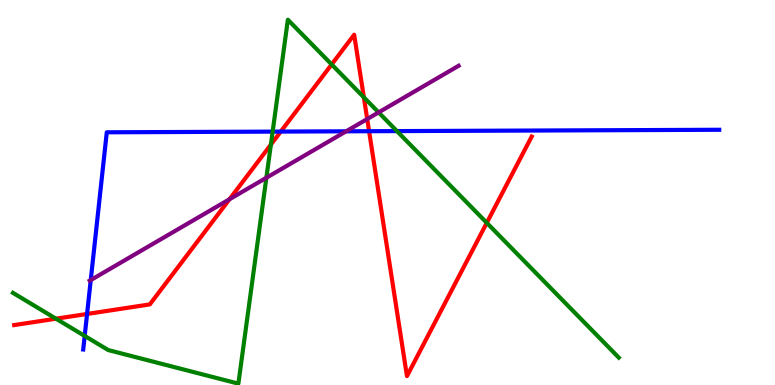[{'lines': ['blue', 'red'], 'intersections': [{'x': 1.12, 'y': 1.84}, {'x': 3.62, 'y': 6.58}, {'x': 4.76, 'y': 6.59}]}, {'lines': ['green', 'red'], 'intersections': [{'x': 0.722, 'y': 1.72}, {'x': 3.5, 'y': 6.24}, {'x': 4.28, 'y': 8.33}, {'x': 4.69, 'y': 7.47}, {'x': 6.28, 'y': 4.21}]}, {'lines': ['purple', 'red'], 'intersections': [{'x': 2.96, 'y': 4.82}, {'x': 4.74, 'y': 6.91}]}, {'lines': ['blue', 'green'], 'intersections': [{'x': 1.09, 'y': 1.27}, {'x': 3.52, 'y': 6.58}, {'x': 5.12, 'y': 6.59}]}, {'lines': ['blue', 'purple'], 'intersections': [{'x': 1.17, 'y': 2.73}, {'x': 4.47, 'y': 6.59}]}, {'lines': ['green', 'purple'], 'intersections': [{'x': 3.44, 'y': 5.38}, {'x': 4.89, 'y': 7.08}]}]